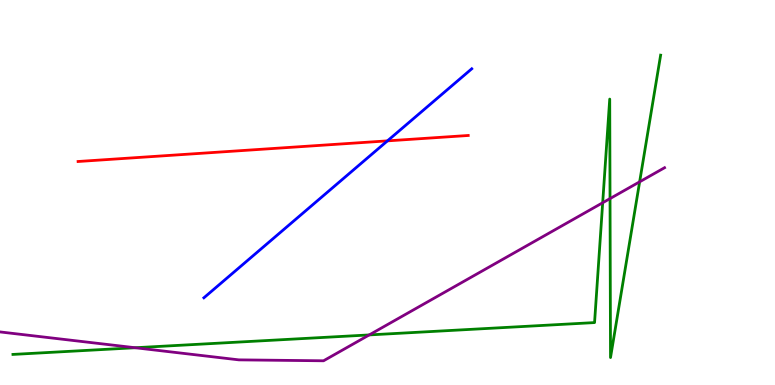[{'lines': ['blue', 'red'], 'intersections': [{'x': 5.0, 'y': 6.34}]}, {'lines': ['green', 'red'], 'intersections': []}, {'lines': ['purple', 'red'], 'intersections': []}, {'lines': ['blue', 'green'], 'intersections': []}, {'lines': ['blue', 'purple'], 'intersections': []}, {'lines': ['green', 'purple'], 'intersections': [{'x': 1.74, 'y': 0.968}, {'x': 4.76, 'y': 1.3}, {'x': 7.78, 'y': 4.73}, {'x': 7.87, 'y': 4.84}, {'x': 8.25, 'y': 5.28}]}]